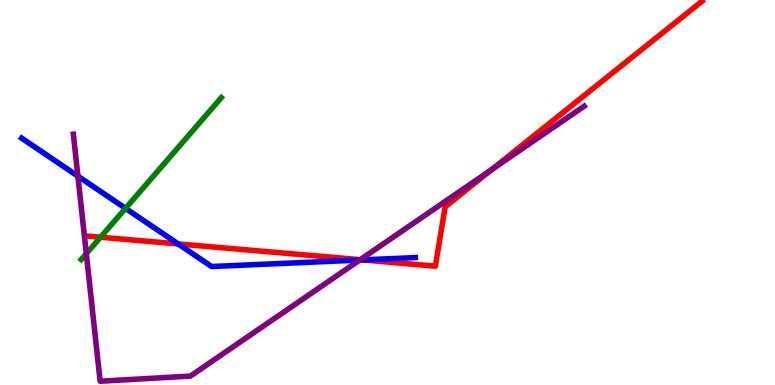[{'lines': ['blue', 'red'], 'intersections': [{'x': 2.3, 'y': 3.66}, {'x': 4.68, 'y': 3.25}]}, {'lines': ['green', 'red'], 'intersections': [{'x': 1.3, 'y': 3.84}]}, {'lines': ['purple', 'red'], 'intersections': [{'x': 4.65, 'y': 3.25}, {'x': 6.34, 'y': 5.59}]}, {'lines': ['blue', 'green'], 'intersections': [{'x': 1.62, 'y': 4.59}]}, {'lines': ['blue', 'purple'], 'intersections': [{'x': 1.01, 'y': 5.42}, {'x': 4.64, 'y': 3.25}]}, {'lines': ['green', 'purple'], 'intersections': [{'x': 1.11, 'y': 3.41}]}]